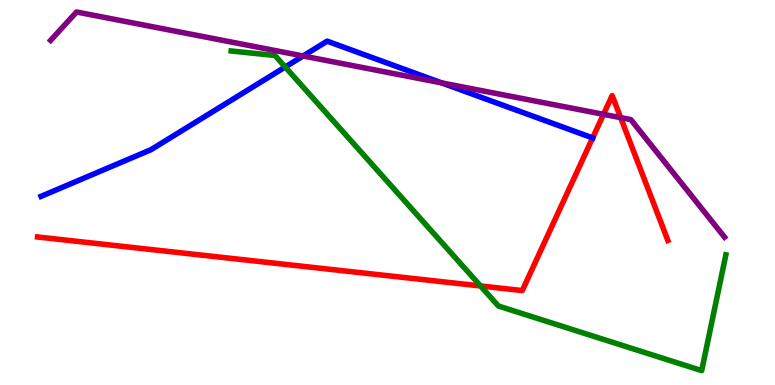[{'lines': ['blue', 'red'], 'intersections': [{'x': 7.65, 'y': 6.42}]}, {'lines': ['green', 'red'], 'intersections': [{'x': 6.2, 'y': 2.57}]}, {'lines': ['purple', 'red'], 'intersections': [{'x': 7.79, 'y': 7.03}, {'x': 8.01, 'y': 6.94}]}, {'lines': ['blue', 'green'], 'intersections': [{'x': 3.68, 'y': 8.26}]}, {'lines': ['blue', 'purple'], 'intersections': [{'x': 3.91, 'y': 8.55}, {'x': 5.7, 'y': 7.85}]}, {'lines': ['green', 'purple'], 'intersections': []}]